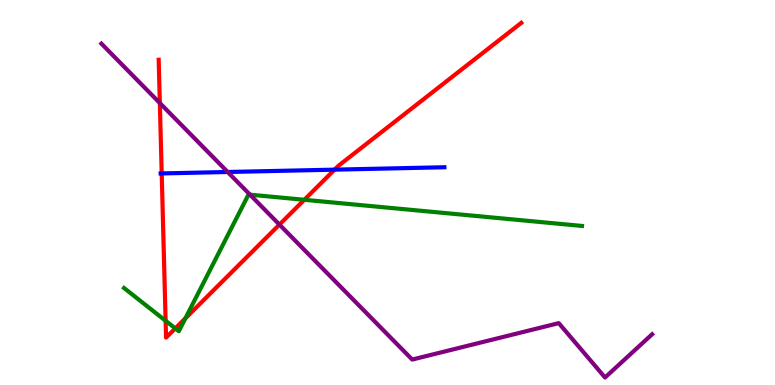[{'lines': ['blue', 'red'], 'intersections': [{'x': 2.09, 'y': 5.5}, {'x': 4.32, 'y': 5.59}]}, {'lines': ['green', 'red'], 'intersections': [{'x': 2.14, 'y': 1.67}, {'x': 2.26, 'y': 1.47}, {'x': 2.39, 'y': 1.73}, {'x': 3.93, 'y': 4.81}]}, {'lines': ['purple', 'red'], 'intersections': [{'x': 2.06, 'y': 7.32}, {'x': 3.61, 'y': 4.17}]}, {'lines': ['blue', 'green'], 'intersections': []}, {'lines': ['blue', 'purple'], 'intersections': [{'x': 2.94, 'y': 5.53}]}, {'lines': ['green', 'purple'], 'intersections': [{'x': 3.23, 'y': 4.94}]}]